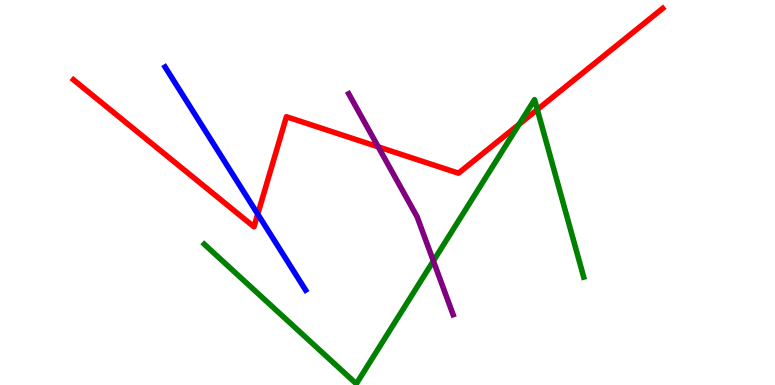[{'lines': ['blue', 'red'], 'intersections': [{'x': 3.33, 'y': 4.44}]}, {'lines': ['green', 'red'], 'intersections': [{'x': 6.7, 'y': 6.77}, {'x': 6.93, 'y': 7.15}]}, {'lines': ['purple', 'red'], 'intersections': [{'x': 4.88, 'y': 6.19}]}, {'lines': ['blue', 'green'], 'intersections': []}, {'lines': ['blue', 'purple'], 'intersections': []}, {'lines': ['green', 'purple'], 'intersections': [{'x': 5.59, 'y': 3.22}]}]